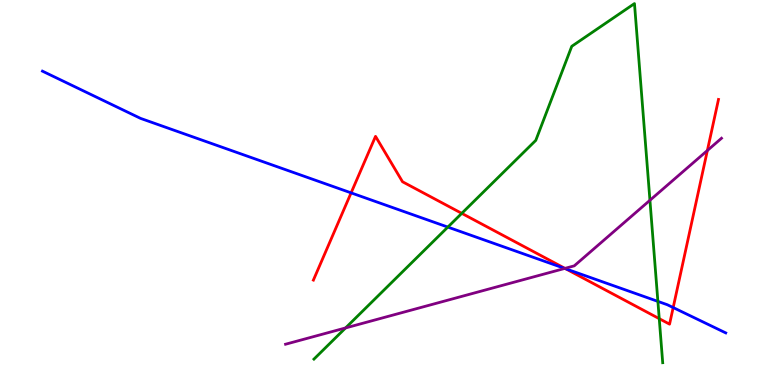[{'lines': ['blue', 'red'], 'intersections': [{'x': 4.53, 'y': 4.99}, {'x': 7.3, 'y': 3.02}, {'x': 8.69, 'y': 2.01}]}, {'lines': ['green', 'red'], 'intersections': [{'x': 5.96, 'y': 4.46}, {'x': 8.51, 'y': 1.72}]}, {'lines': ['purple', 'red'], 'intersections': [{'x': 7.29, 'y': 3.03}, {'x': 9.13, 'y': 6.09}]}, {'lines': ['blue', 'green'], 'intersections': [{'x': 5.78, 'y': 4.1}, {'x': 8.49, 'y': 2.17}]}, {'lines': ['blue', 'purple'], 'intersections': [{'x': 7.29, 'y': 3.03}]}, {'lines': ['green', 'purple'], 'intersections': [{'x': 4.46, 'y': 1.48}, {'x': 8.39, 'y': 4.8}]}]